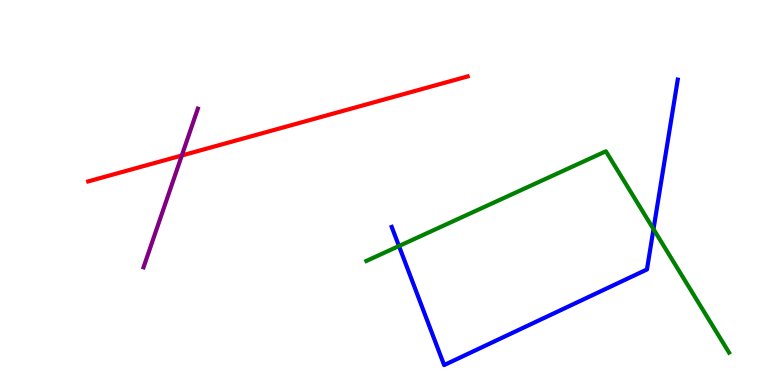[{'lines': ['blue', 'red'], 'intersections': []}, {'lines': ['green', 'red'], 'intersections': []}, {'lines': ['purple', 'red'], 'intersections': [{'x': 2.35, 'y': 5.96}]}, {'lines': ['blue', 'green'], 'intersections': [{'x': 5.15, 'y': 3.61}, {'x': 8.43, 'y': 4.05}]}, {'lines': ['blue', 'purple'], 'intersections': []}, {'lines': ['green', 'purple'], 'intersections': []}]